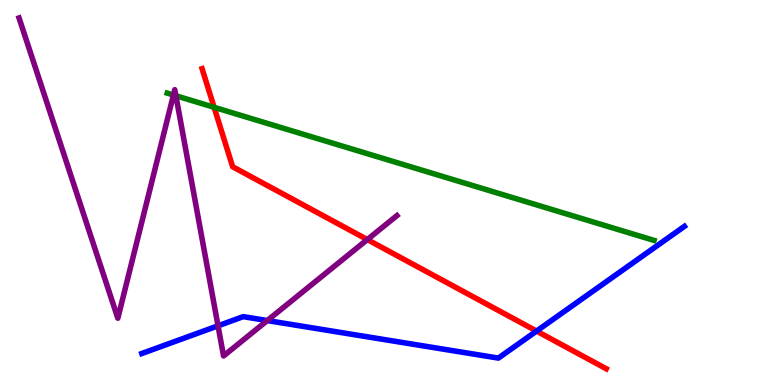[{'lines': ['blue', 'red'], 'intersections': [{'x': 6.92, 'y': 1.4}]}, {'lines': ['green', 'red'], 'intersections': [{'x': 2.76, 'y': 7.21}]}, {'lines': ['purple', 'red'], 'intersections': [{'x': 4.74, 'y': 3.78}]}, {'lines': ['blue', 'green'], 'intersections': []}, {'lines': ['blue', 'purple'], 'intersections': [{'x': 2.81, 'y': 1.54}, {'x': 3.45, 'y': 1.67}]}, {'lines': ['green', 'purple'], 'intersections': [{'x': 2.24, 'y': 7.53}, {'x': 2.27, 'y': 7.51}]}]